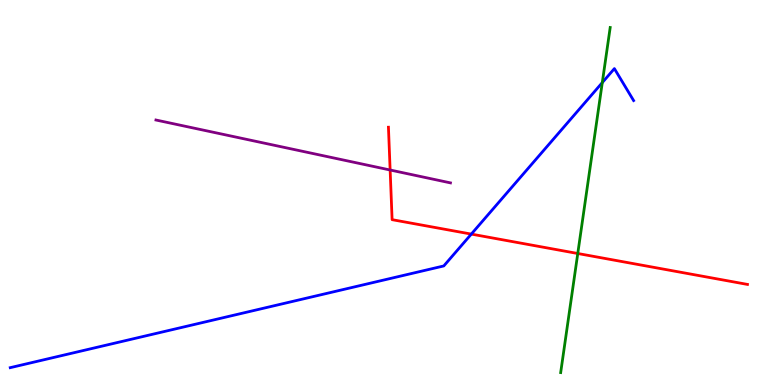[{'lines': ['blue', 'red'], 'intersections': [{'x': 6.08, 'y': 3.92}]}, {'lines': ['green', 'red'], 'intersections': [{'x': 7.46, 'y': 3.42}]}, {'lines': ['purple', 'red'], 'intersections': [{'x': 5.03, 'y': 5.58}]}, {'lines': ['blue', 'green'], 'intersections': [{'x': 7.77, 'y': 7.85}]}, {'lines': ['blue', 'purple'], 'intersections': []}, {'lines': ['green', 'purple'], 'intersections': []}]